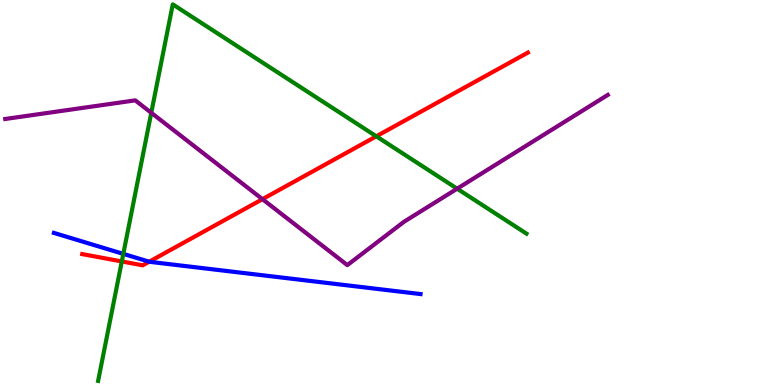[{'lines': ['blue', 'red'], 'intersections': [{'x': 1.93, 'y': 3.2}]}, {'lines': ['green', 'red'], 'intersections': [{'x': 1.57, 'y': 3.21}, {'x': 4.86, 'y': 6.46}]}, {'lines': ['purple', 'red'], 'intersections': [{'x': 3.39, 'y': 4.83}]}, {'lines': ['blue', 'green'], 'intersections': [{'x': 1.59, 'y': 3.41}]}, {'lines': ['blue', 'purple'], 'intersections': []}, {'lines': ['green', 'purple'], 'intersections': [{'x': 1.95, 'y': 7.07}, {'x': 5.9, 'y': 5.1}]}]